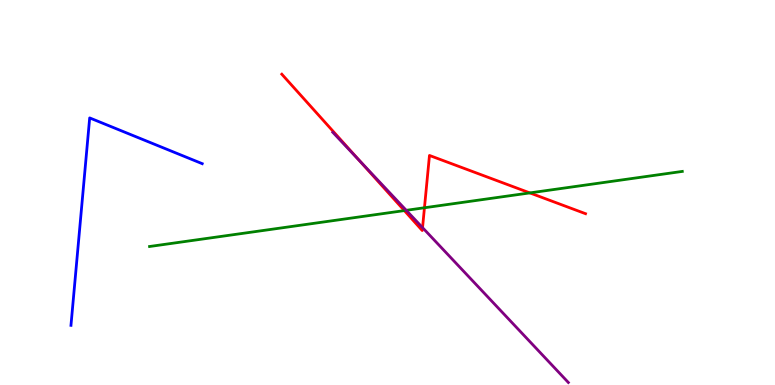[{'lines': ['blue', 'red'], 'intersections': []}, {'lines': ['green', 'red'], 'intersections': [{'x': 5.22, 'y': 4.53}, {'x': 5.48, 'y': 4.6}, {'x': 6.84, 'y': 4.99}]}, {'lines': ['purple', 'red'], 'intersections': [{'x': 4.64, 'y': 5.83}, {'x': 5.45, 'y': 4.09}]}, {'lines': ['blue', 'green'], 'intersections': []}, {'lines': ['blue', 'purple'], 'intersections': []}, {'lines': ['green', 'purple'], 'intersections': [{'x': 5.24, 'y': 4.54}]}]